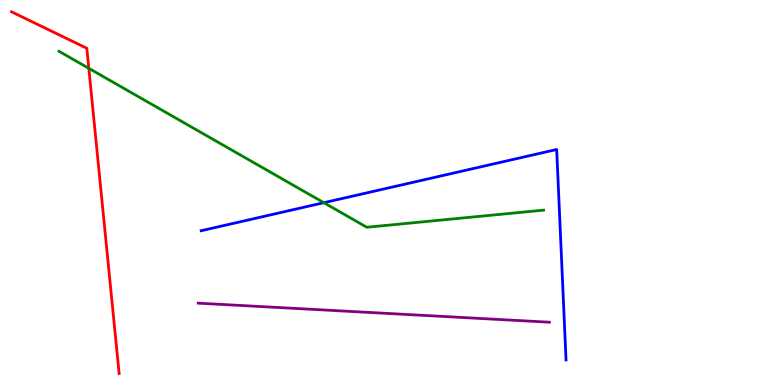[{'lines': ['blue', 'red'], 'intersections': []}, {'lines': ['green', 'red'], 'intersections': [{'x': 1.15, 'y': 8.23}]}, {'lines': ['purple', 'red'], 'intersections': []}, {'lines': ['blue', 'green'], 'intersections': [{'x': 4.18, 'y': 4.74}]}, {'lines': ['blue', 'purple'], 'intersections': []}, {'lines': ['green', 'purple'], 'intersections': []}]